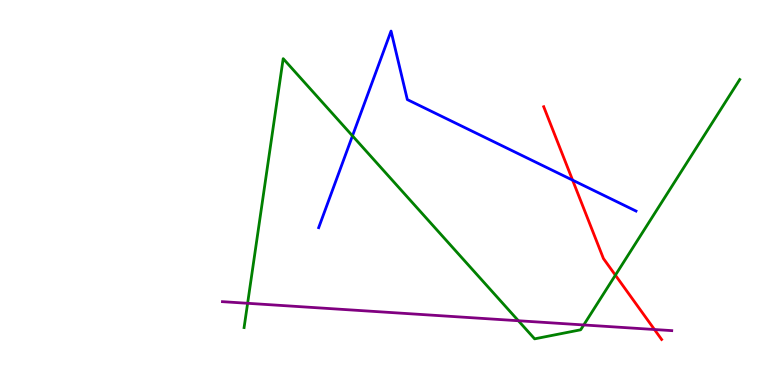[{'lines': ['blue', 'red'], 'intersections': [{'x': 7.39, 'y': 5.32}]}, {'lines': ['green', 'red'], 'intersections': [{'x': 7.94, 'y': 2.85}]}, {'lines': ['purple', 'red'], 'intersections': [{'x': 8.44, 'y': 1.44}]}, {'lines': ['blue', 'green'], 'intersections': [{'x': 4.55, 'y': 6.47}]}, {'lines': ['blue', 'purple'], 'intersections': []}, {'lines': ['green', 'purple'], 'intersections': [{'x': 3.2, 'y': 2.12}, {'x': 6.69, 'y': 1.67}, {'x': 7.53, 'y': 1.56}]}]